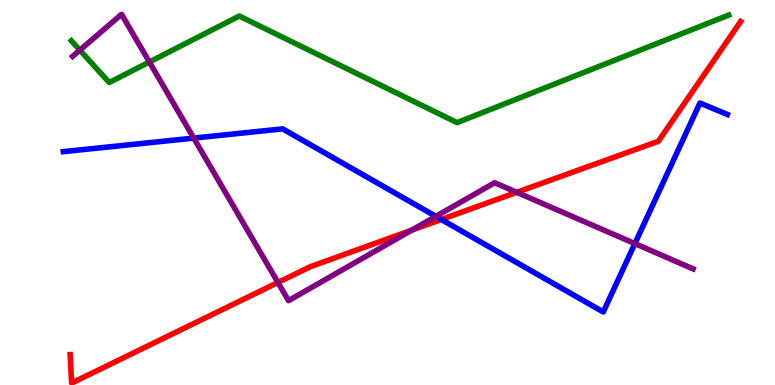[{'lines': ['blue', 'red'], 'intersections': [{'x': 5.69, 'y': 4.3}]}, {'lines': ['green', 'red'], 'intersections': []}, {'lines': ['purple', 'red'], 'intersections': [{'x': 3.59, 'y': 2.66}, {'x': 5.31, 'y': 4.02}, {'x': 6.67, 'y': 5.0}]}, {'lines': ['blue', 'green'], 'intersections': []}, {'lines': ['blue', 'purple'], 'intersections': [{'x': 2.5, 'y': 6.41}, {'x': 5.62, 'y': 4.38}, {'x': 8.19, 'y': 3.67}]}, {'lines': ['green', 'purple'], 'intersections': [{'x': 1.03, 'y': 8.7}, {'x': 1.93, 'y': 8.39}]}]